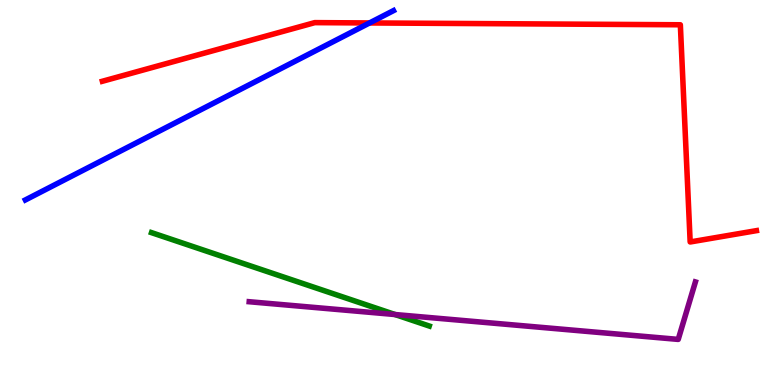[{'lines': ['blue', 'red'], 'intersections': [{'x': 4.77, 'y': 9.4}]}, {'lines': ['green', 'red'], 'intersections': []}, {'lines': ['purple', 'red'], 'intersections': []}, {'lines': ['blue', 'green'], 'intersections': []}, {'lines': ['blue', 'purple'], 'intersections': []}, {'lines': ['green', 'purple'], 'intersections': [{'x': 5.1, 'y': 1.83}]}]